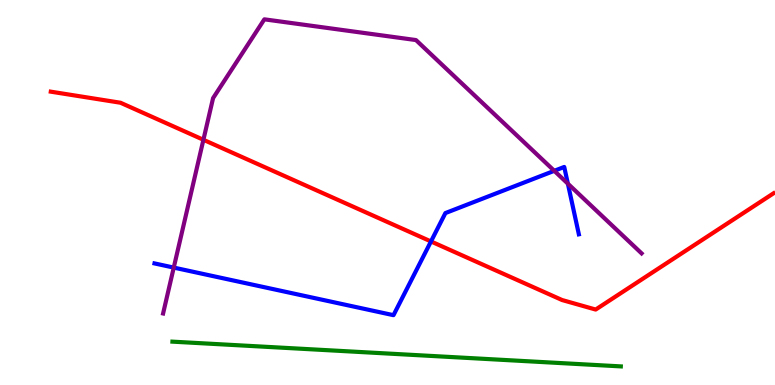[{'lines': ['blue', 'red'], 'intersections': [{'x': 5.56, 'y': 3.73}]}, {'lines': ['green', 'red'], 'intersections': []}, {'lines': ['purple', 'red'], 'intersections': [{'x': 2.62, 'y': 6.37}]}, {'lines': ['blue', 'green'], 'intersections': []}, {'lines': ['blue', 'purple'], 'intersections': [{'x': 2.24, 'y': 3.05}, {'x': 7.15, 'y': 5.56}, {'x': 7.33, 'y': 5.23}]}, {'lines': ['green', 'purple'], 'intersections': []}]